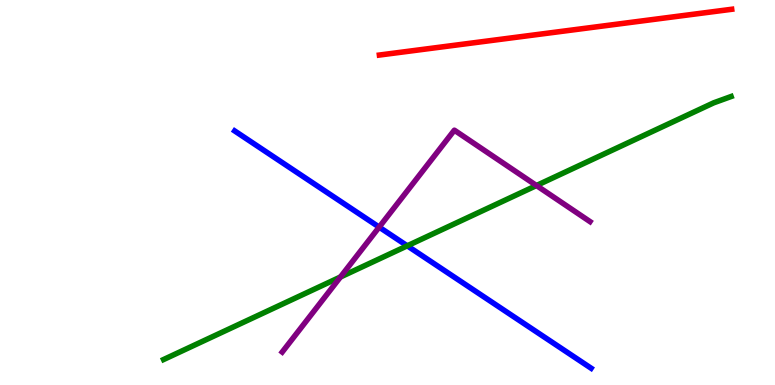[{'lines': ['blue', 'red'], 'intersections': []}, {'lines': ['green', 'red'], 'intersections': []}, {'lines': ['purple', 'red'], 'intersections': []}, {'lines': ['blue', 'green'], 'intersections': [{'x': 5.26, 'y': 3.62}]}, {'lines': ['blue', 'purple'], 'intersections': [{'x': 4.89, 'y': 4.1}]}, {'lines': ['green', 'purple'], 'intersections': [{'x': 4.39, 'y': 2.81}, {'x': 6.92, 'y': 5.18}]}]